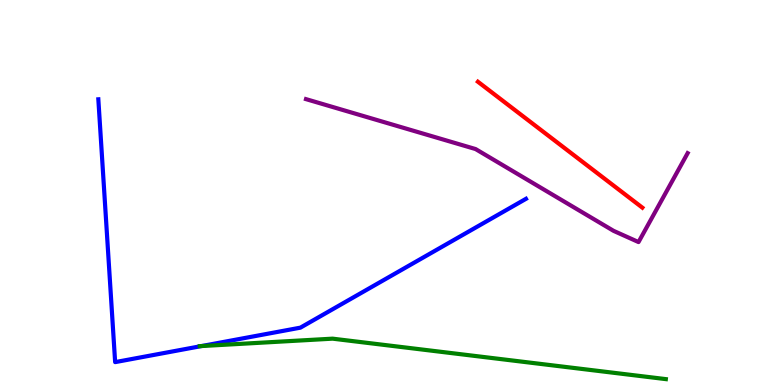[{'lines': ['blue', 'red'], 'intersections': []}, {'lines': ['green', 'red'], 'intersections': []}, {'lines': ['purple', 'red'], 'intersections': []}, {'lines': ['blue', 'green'], 'intersections': [{'x': 2.6, 'y': 1.01}]}, {'lines': ['blue', 'purple'], 'intersections': []}, {'lines': ['green', 'purple'], 'intersections': []}]